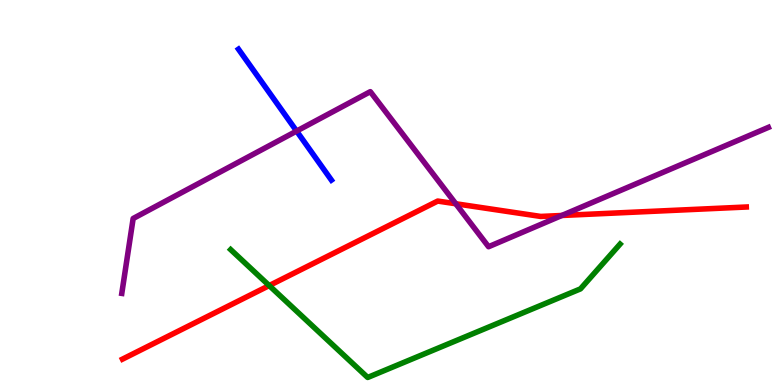[{'lines': ['blue', 'red'], 'intersections': []}, {'lines': ['green', 'red'], 'intersections': [{'x': 3.47, 'y': 2.58}]}, {'lines': ['purple', 'red'], 'intersections': [{'x': 5.88, 'y': 4.71}, {'x': 7.25, 'y': 4.4}]}, {'lines': ['blue', 'green'], 'intersections': []}, {'lines': ['blue', 'purple'], 'intersections': [{'x': 3.83, 'y': 6.6}]}, {'lines': ['green', 'purple'], 'intersections': []}]